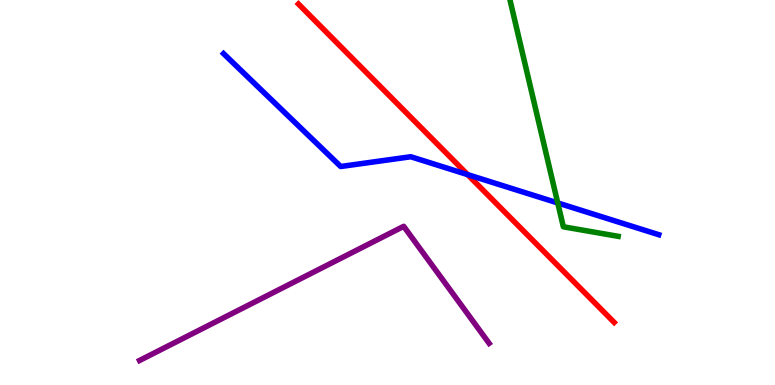[{'lines': ['blue', 'red'], 'intersections': [{'x': 6.03, 'y': 5.46}]}, {'lines': ['green', 'red'], 'intersections': []}, {'lines': ['purple', 'red'], 'intersections': []}, {'lines': ['blue', 'green'], 'intersections': [{'x': 7.2, 'y': 4.73}]}, {'lines': ['blue', 'purple'], 'intersections': []}, {'lines': ['green', 'purple'], 'intersections': []}]